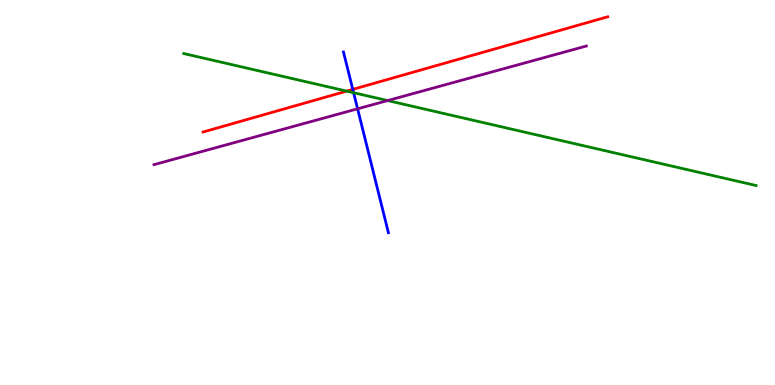[{'lines': ['blue', 'red'], 'intersections': [{'x': 4.55, 'y': 7.68}]}, {'lines': ['green', 'red'], 'intersections': [{'x': 4.47, 'y': 7.63}]}, {'lines': ['purple', 'red'], 'intersections': []}, {'lines': ['blue', 'green'], 'intersections': [{'x': 4.56, 'y': 7.59}]}, {'lines': ['blue', 'purple'], 'intersections': [{'x': 4.61, 'y': 7.17}]}, {'lines': ['green', 'purple'], 'intersections': [{'x': 5.0, 'y': 7.39}]}]